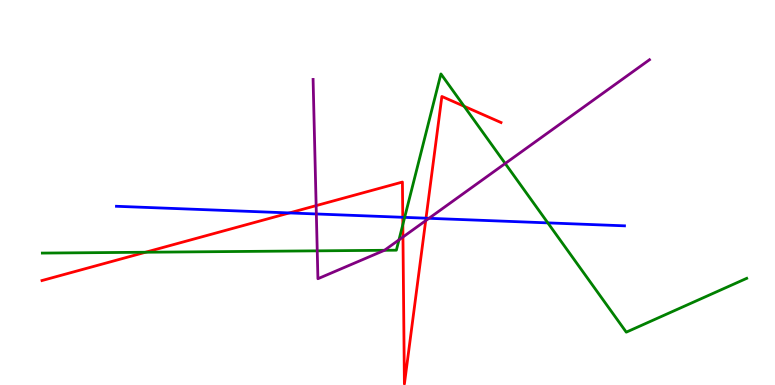[{'lines': ['blue', 'red'], 'intersections': [{'x': 3.73, 'y': 4.47}, {'x': 5.2, 'y': 4.36}, {'x': 5.5, 'y': 4.33}]}, {'lines': ['green', 'red'], 'intersections': [{'x': 1.88, 'y': 3.45}, {'x': 5.2, 'y': 4.17}, {'x': 5.99, 'y': 7.24}]}, {'lines': ['purple', 'red'], 'intersections': [{'x': 4.08, 'y': 4.66}, {'x': 5.2, 'y': 3.84}, {'x': 5.49, 'y': 4.27}]}, {'lines': ['blue', 'green'], 'intersections': [{'x': 5.22, 'y': 4.35}, {'x': 7.07, 'y': 4.21}]}, {'lines': ['blue', 'purple'], 'intersections': [{'x': 4.08, 'y': 4.44}, {'x': 5.54, 'y': 4.33}]}, {'lines': ['green', 'purple'], 'intersections': [{'x': 4.09, 'y': 3.48}, {'x': 4.96, 'y': 3.5}, {'x': 5.15, 'y': 3.77}, {'x': 6.52, 'y': 5.75}]}]